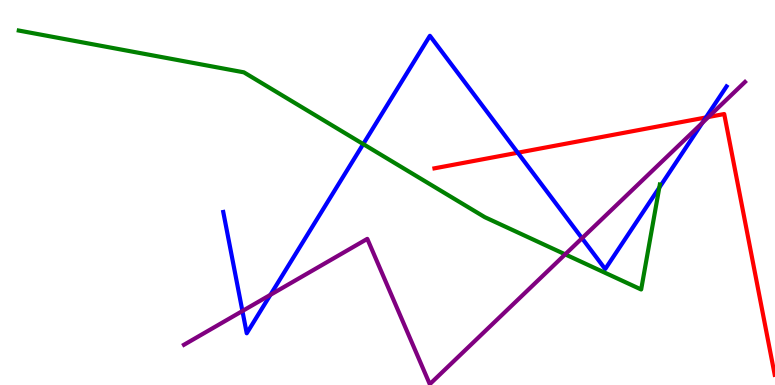[{'lines': ['blue', 'red'], 'intersections': [{'x': 6.68, 'y': 6.03}, {'x': 9.11, 'y': 6.95}]}, {'lines': ['green', 'red'], 'intersections': []}, {'lines': ['purple', 'red'], 'intersections': [{'x': 9.14, 'y': 6.96}]}, {'lines': ['blue', 'green'], 'intersections': [{'x': 4.69, 'y': 6.26}, {'x': 8.51, 'y': 5.13}]}, {'lines': ['blue', 'purple'], 'intersections': [{'x': 3.13, 'y': 1.92}, {'x': 3.49, 'y': 2.34}, {'x': 7.51, 'y': 3.81}, {'x': 9.06, 'y': 6.81}]}, {'lines': ['green', 'purple'], 'intersections': [{'x': 7.29, 'y': 3.39}]}]